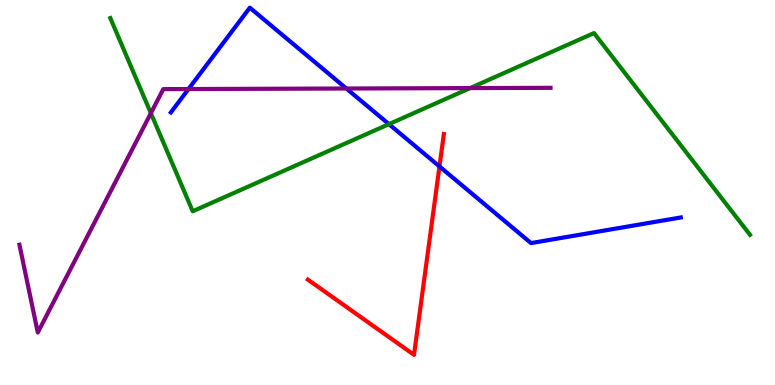[{'lines': ['blue', 'red'], 'intersections': [{'x': 5.67, 'y': 5.68}]}, {'lines': ['green', 'red'], 'intersections': []}, {'lines': ['purple', 'red'], 'intersections': []}, {'lines': ['blue', 'green'], 'intersections': [{'x': 5.02, 'y': 6.78}]}, {'lines': ['blue', 'purple'], 'intersections': [{'x': 2.43, 'y': 7.69}, {'x': 4.47, 'y': 7.7}]}, {'lines': ['green', 'purple'], 'intersections': [{'x': 1.95, 'y': 7.06}, {'x': 6.07, 'y': 7.71}]}]